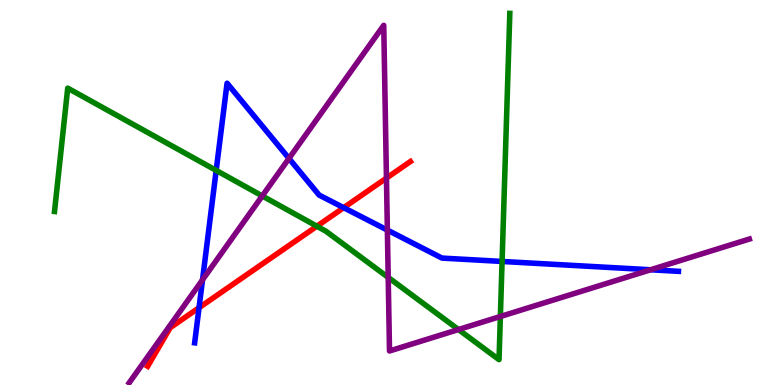[{'lines': ['blue', 'red'], 'intersections': [{'x': 2.57, 'y': 2.01}, {'x': 4.43, 'y': 4.61}]}, {'lines': ['green', 'red'], 'intersections': [{'x': 4.09, 'y': 4.12}]}, {'lines': ['purple', 'red'], 'intersections': [{'x': 4.99, 'y': 5.37}]}, {'lines': ['blue', 'green'], 'intersections': [{'x': 2.79, 'y': 5.57}, {'x': 6.48, 'y': 3.21}]}, {'lines': ['blue', 'purple'], 'intersections': [{'x': 2.61, 'y': 2.73}, {'x': 3.73, 'y': 5.89}, {'x': 5.0, 'y': 4.02}, {'x': 8.39, 'y': 2.99}]}, {'lines': ['green', 'purple'], 'intersections': [{'x': 3.38, 'y': 4.91}, {'x': 5.01, 'y': 2.79}, {'x': 5.92, 'y': 1.44}, {'x': 6.46, 'y': 1.78}]}]